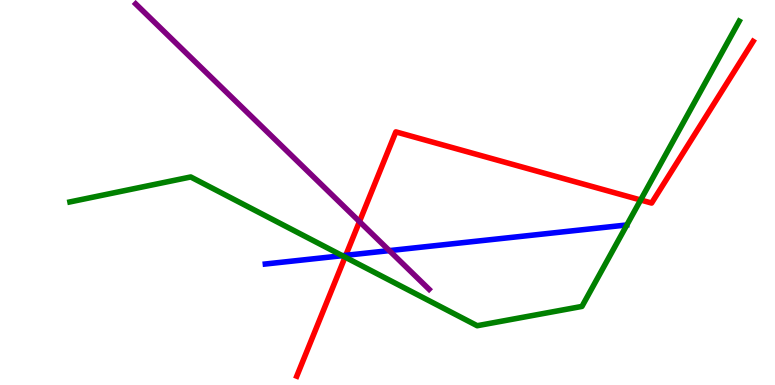[{'lines': ['blue', 'red'], 'intersections': [{'x': 4.46, 'y': 3.37}]}, {'lines': ['green', 'red'], 'intersections': [{'x': 4.45, 'y': 3.32}, {'x': 8.27, 'y': 4.81}]}, {'lines': ['purple', 'red'], 'intersections': [{'x': 4.64, 'y': 4.24}]}, {'lines': ['blue', 'green'], 'intersections': [{'x': 4.42, 'y': 3.36}]}, {'lines': ['blue', 'purple'], 'intersections': [{'x': 5.02, 'y': 3.49}]}, {'lines': ['green', 'purple'], 'intersections': []}]